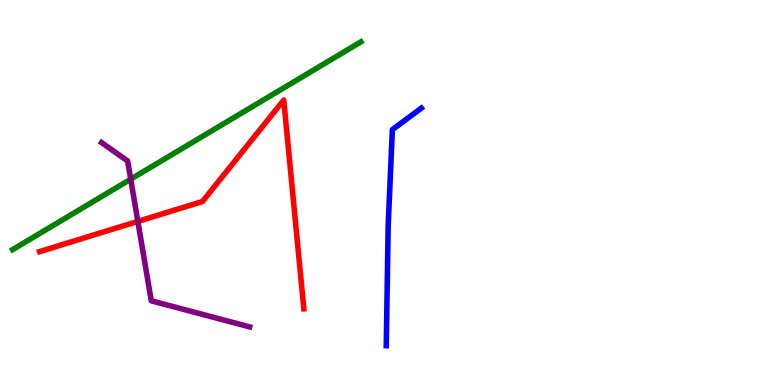[{'lines': ['blue', 'red'], 'intersections': []}, {'lines': ['green', 'red'], 'intersections': []}, {'lines': ['purple', 'red'], 'intersections': [{'x': 1.78, 'y': 4.25}]}, {'lines': ['blue', 'green'], 'intersections': []}, {'lines': ['blue', 'purple'], 'intersections': []}, {'lines': ['green', 'purple'], 'intersections': [{'x': 1.69, 'y': 5.35}]}]